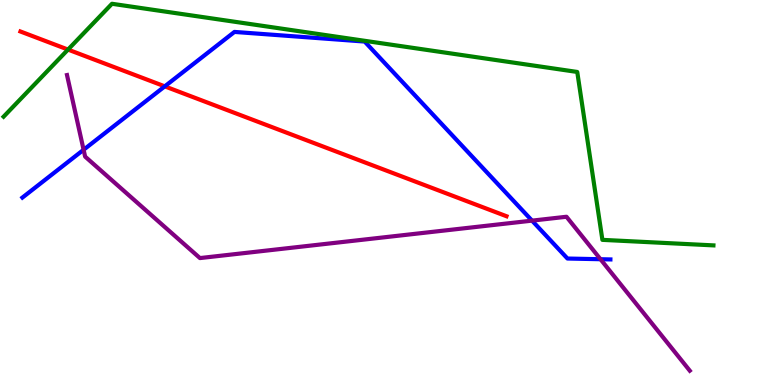[{'lines': ['blue', 'red'], 'intersections': [{'x': 2.13, 'y': 7.76}]}, {'lines': ['green', 'red'], 'intersections': [{'x': 0.878, 'y': 8.71}]}, {'lines': ['purple', 'red'], 'intersections': []}, {'lines': ['blue', 'green'], 'intersections': []}, {'lines': ['blue', 'purple'], 'intersections': [{'x': 1.08, 'y': 6.11}, {'x': 6.87, 'y': 4.27}, {'x': 7.75, 'y': 3.27}]}, {'lines': ['green', 'purple'], 'intersections': []}]